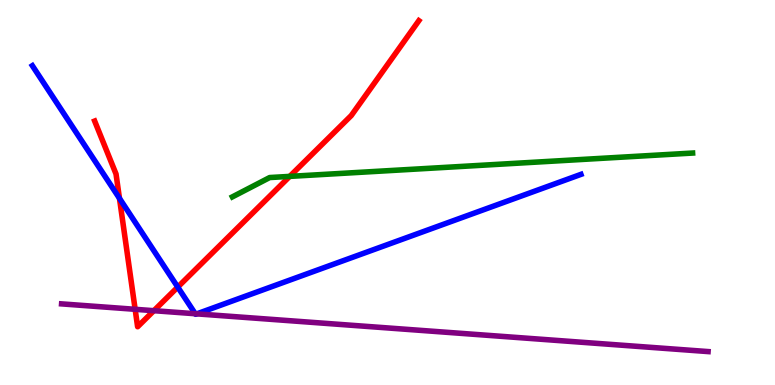[{'lines': ['blue', 'red'], 'intersections': [{'x': 1.54, 'y': 4.85}, {'x': 2.29, 'y': 2.54}]}, {'lines': ['green', 'red'], 'intersections': [{'x': 3.74, 'y': 5.42}]}, {'lines': ['purple', 'red'], 'intersections': [{'x': 1.74, 'y': 1.97}, {'x': 1.99, 'y': 1.93}]}, {'lines': ['blue', 'green'], 'intersections': []}, {'lines': ['blue', 'purple'], 'intersections': [{'x': 2.52, 'y': 1.85}, {'x': 2.54, 'y': 1.85}]}, {'lines': ['green', 'purple'], 'intersections': []}]